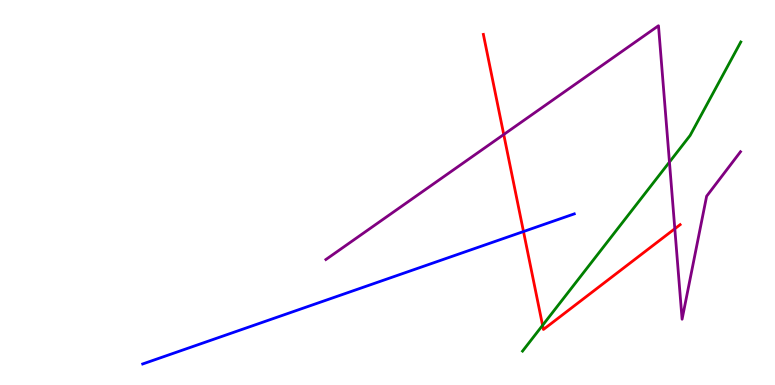[{'lines': ['blue', 'red'], 'intersections': [{'x': 6.75, 'y': 3.99}]}, {'lines': ['green', 'red'], 'intersections': [{'x': 7.0, 'y': 1.55}]}, {'lines': ['purple', 'red'], 'intersections': [{'x': 6.5, 'y': 6.51}, {'x': 8.71, 'y': 4.06}]}, {'lines': ['blue', 'green'], 'intersections': []}, {'lines': ['blue', 'purple'], 'intersections': []}, {'lines': ['green', 'purple'], 'intersections': [{'x': 8.64, 'y': 5.79}]}]